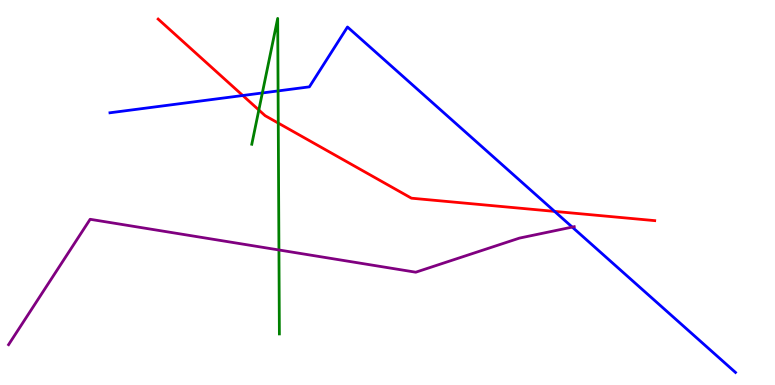[{'lines': ['blue', 'red'], 'intersections': [{'x': 3.13, 'y': 7.52}, {'x': 7.16, 'y': 4.51}]}, {'lines': ['green', 'red'], 'intersections': [{'x': 3.34, 'y': 7.14}, {'x': 3.59, 'y': 6.8}]}, {'lines': ['purple', 'red'], 'intersections': []}, {'lines': ['blue', 'green'], 'intersections': [{'x': 3.39, 'y': 7.59}, {'x': 3.59, 'y': 7.64}]}, {'lines': ['blue', 'purple'], 'intersections': [{'x': 7.38, 'y': 4.1}]}, {'lines': ['green', 'purple'], 'intersections': [{'x': 3.6, 'y': 3.51}]}]